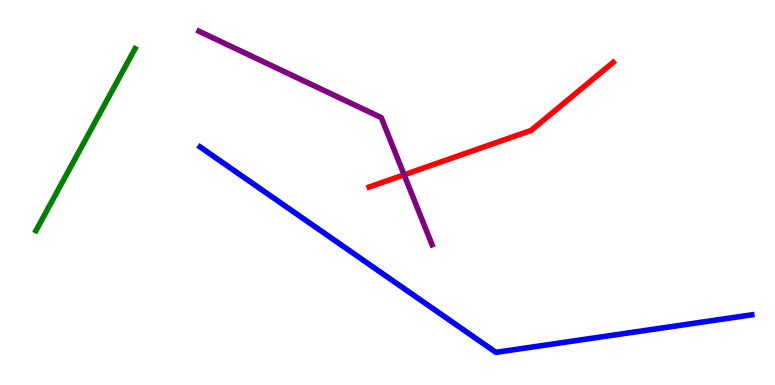[{'lines': ['blue', 'red'], 'intersections': []}, {'lines': ['green', 'red'], 'intersections': []}, {'lines': ['purple', 'red'], 'intersections': [{'x': 5.21, 'y': 5.46}]}, {'lines': ['blue', 'green'], 'intersections': []}, {'lines': ['blue', 'purple'], 'intersections': []}, {'lines': ['green', 'purple'], 'intersections': []}]